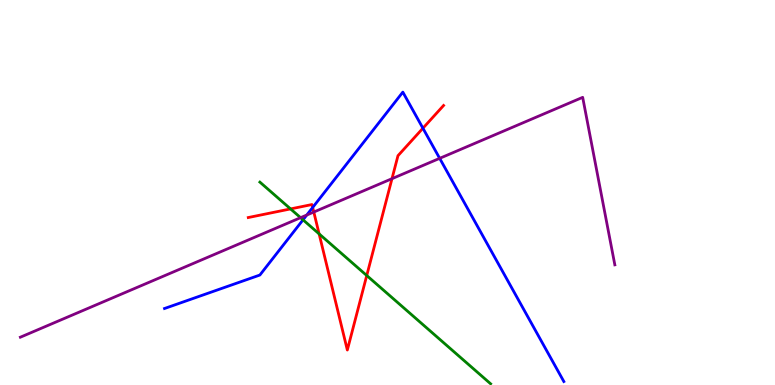[{'lines': ['blue', 'red'], 'intersections': [{'x': 4.03, 'y': 4.61}, {'x': 5.46, 'y': 6.67}]}, {'lines': ['green', 'red'], 'intersections': [{'x': 3.75, 'y': 4.57}, {'x': 4.12, 'y': 3.93}, {'x': 4.73, 'y': 2.84}]}, {'lines': ['purple', 'red'], 'intersections': [{'x': 4.05, 'y': 4.49}, {'x': 5.06, 'y': 5.36}]}, {'lines': ['blue', 'green'], 'intersections': [{'x': 3.91, 'y': 4.29}]}, {'lines': ['blue', 'purple'], 'intersections': [{'x': 3.96, 'y': 4.41}, {'x': 5.67, 'y': 5.89}]}, {'lines': ['green', 'purple'], 'intersections': [{'x': 3.88, 'y': 4.35}]}]